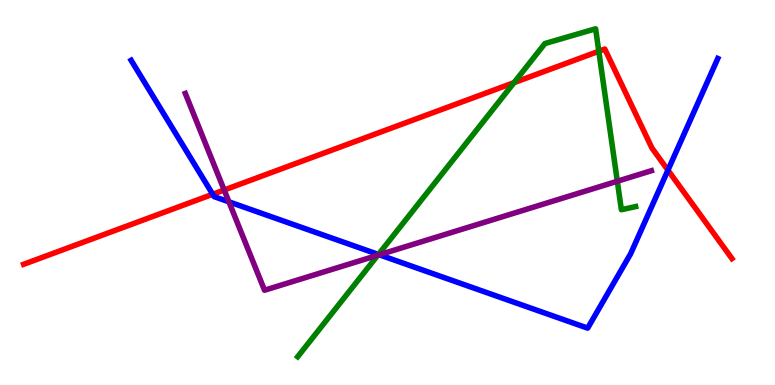[{'lines': ['blue', 'red'], 'intersections': [{'x': 2.74, 'y': 4.95}, {'x': 8.62, 'y': 5.58}]}, {'lines': ['green', 'red'], 'intersections': [{'x': 6.63, 'y': 7.85}, {'x': 7.73, 'y': 8.67}]}, {'lines': ['purple', 'red'], 'intersections': [{'x': 2.89, 'y': 5.06}]}, {'lines': ['blue', 'green'], 'intersections': [{'x': 4.88, 'y': 3.39}]}, {'lines': ['blue', 'purple'], 'intersections': [{'x': 2.95, 'y': 4.76}, {'x': 4.89, 'y': 3.38}]}, {'lines': ['green', 'purple'], 'intersections': [{'x': 4.87, 'y': 3.37}, {'x': 7.97, 'y': 5.29}]}]